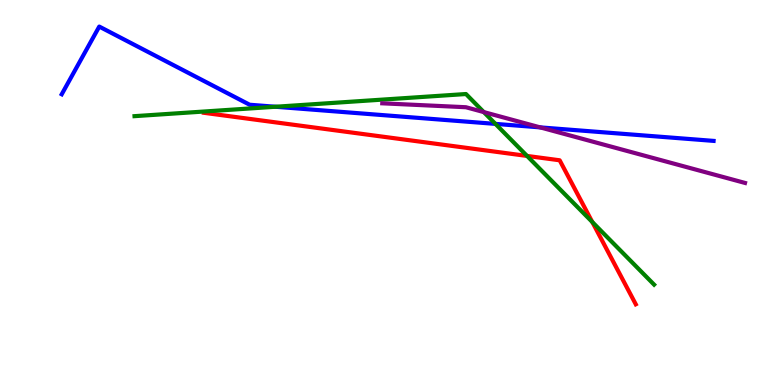[{'lines': ['blue', 'red'], 'intersections': []}, {'lines': ['green', 'red'], 'intersections': [{'x': 6.8, 'y': 5.95}, {'x': 7.64, 'y': 4.23}]}, {'lines': ['purple', 'red'], 'intersections': []}, {'lines': ['blue', 'green'], 'intersections': [{'x': 3.55, 'y': 7.23}, {'x': 6.39, 'y': 6.78}]}, {'lines': ['blue', 'purple'], 'intersections': [{'x': 6.97, 'y': 6.69}]}, {'lines': ['green', 'purple'], 'intersections': [{'x': 6.24, 'y': 7.09}]}]